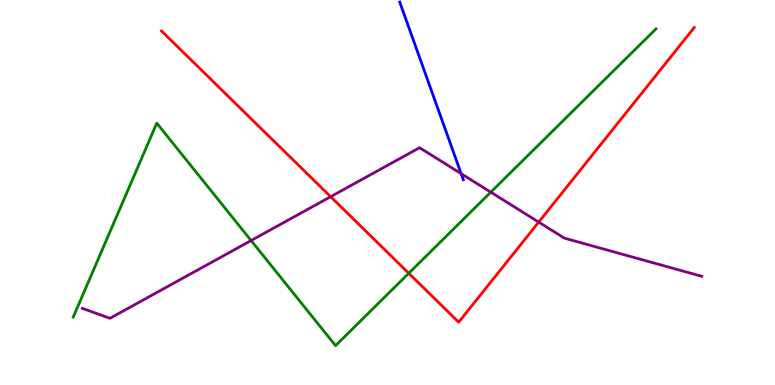[{'lines': ['blue', 'red'], 'intersections': []}, {'lines': ['green', 'red'], 'intersections': [{'x': 5.27, 'y': 2.9}]}, {'lines': ['purple', 'red'], 'intersections': [{'x': 4.27, 'y': 4.89}, {'x': 6.95, 'y': 4.23}]}, {'lines': ['blue', 'green'], 'intersections': []}, {'lines': ['blue', 'purple'], 'intersections': [{'x': 5.95, 'y': 5.49}]}, {'lines': ['green', 'purple'], 'intersections': [{'x': 3.24, 'y': 3.75}, {'x': 6.33, 'y': 5.01}]}]